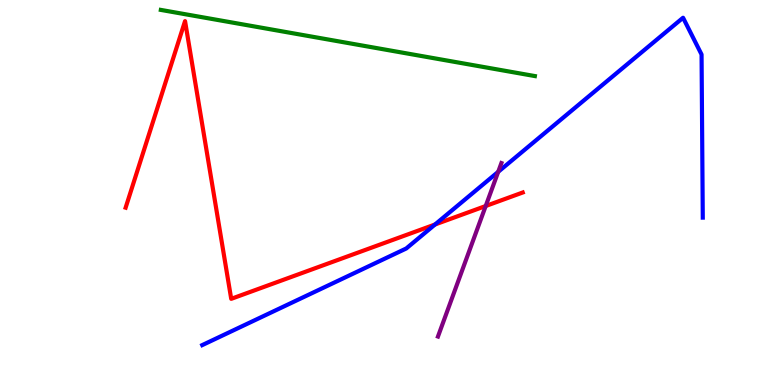[{'lines': ['blue', 'red'], 'intersections': [{'x': 5.61, 'y': 4.17}]}, {'lines': ['green', 'red'], 'intersections': []}, {'lines': ['purple', 'red'], 'intersections': [{'x': 6.27, 'y': 4.65}]}, {'lines': ['blue', 'green'], 'intersections': []}, {'lines': ['blue', 'purple'], 'intersections': [{'x': 6.43, 'y': 5.54}]}, {'lines': ['green', 'purple'], 'intersections': []}]